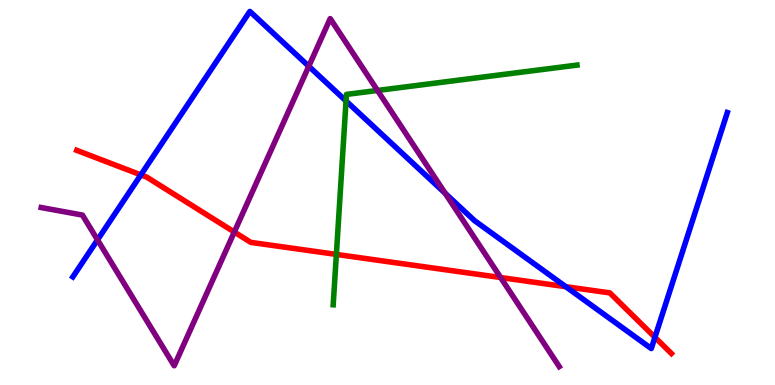[{'lines': ['blue', 'red'], 'intersections': [{'x': 1.82, 'y': 5.46}, {'x': 7.3, 'y': 2.55}, {'x': 8.45, 'y': 1.24}]}, {'lines': ['green', 'red'], 'intersections': [{'x': 4.34, 'y': 3.39}]}, {'lines': ['purple', 'red'], 'intersections': [{'x': 3.02, 'y': 3.97}, {'x': 6.46, 'y': 2.79}]}, {'lines': ['blue', 'green'], 'intersections': [{'x': 4.47, 'y': 7.38}]}, {'lines': ['blue', 'purple'], 'intersections': [{'x': 1.26, 'y': 3.77}, {'x': 3.98, 'y': 8.28}, {'x': 5.74, 'y': 4.98}]}, {'lines': ['green', 'purple'], 'intersections': [{'x': 4.87, 'y': 7.65}]}]